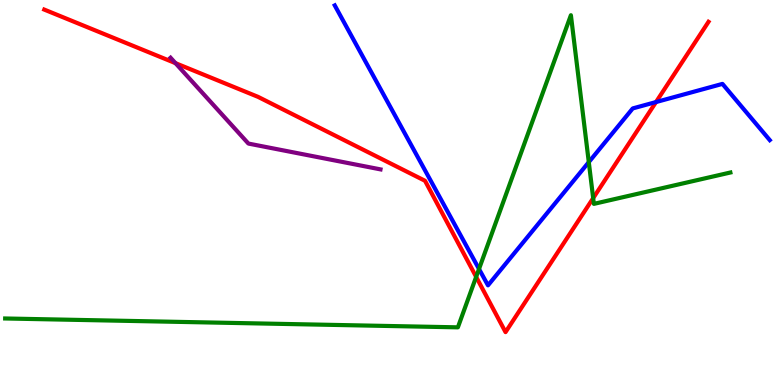[{'lines': ['blue', 'red'], 'intersections': [{'x': 8.46, 'y': 7.35}]}, {'lines': ['green', 'red'], 'intersections': [{'x': 6.14, 'y': 2.81}, {'x': 7.65, 'y': 4.85}]}, {'lines': ['purple', 'red'], 'intersections': [{'x': 2.26, 'y': 8.36}]}, {'lines': ['blue', 'green'], 'intersections': [{'x': 6.18, 'y': 3.01}, {'x': 7.6, 'y': 5.79}]}, {'lines': ['blue', 'purple'], 'intersections': []}, {'lines': ['green', 'purple'], 'intersections': []}]